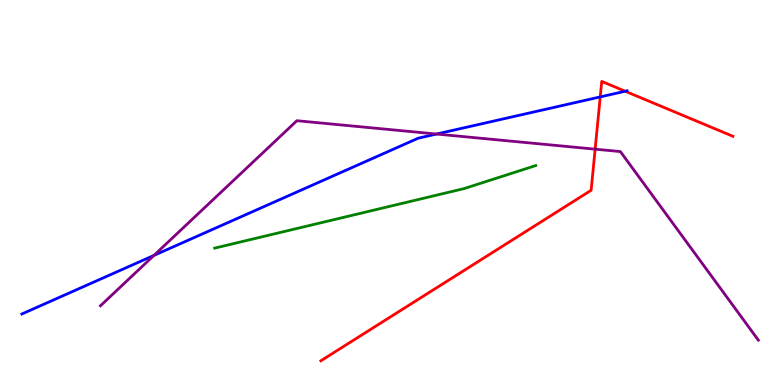[{'lines': ['blue', 'red'], 'intersections': [{'x': 7.74, 'y': 7.48}, {'x': 8.07, 'y': 7.63}]}, {'lines': ['green', 'red'], 'intersections': []}, {'lines': ['purple', 'red'], 'intersections': [{'x': 7.68, 'y': 6.13}]}, {'lines': ['blue', 'green'], 'intersections': []}, {'lines': ['blue', 'purple'], 'intersections': [{'x': 1.99, 'y': 3.37}, {'x': 5.63, 'y': 6.52}]}, {'lines': ['green', 'purple'], 'intersections': []}]